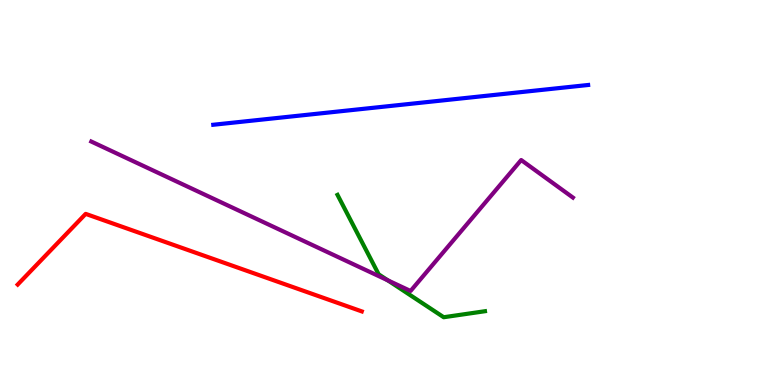[{'lines': ['blue', 'red'], 'intersections': []}, {'lines': ['green', 'red'], 'intersections': []}, {'lines': ['purple', 'red'], 'intersections': []}, {'lines': ['blue', 'green'], 'intersections': []}, {'lines': ['blue', 'purple'], 'intersections': []}, {'lines': ['green', 'purple'], 'intersections': [{'x': 5.0, 'y': 2.72}]}]